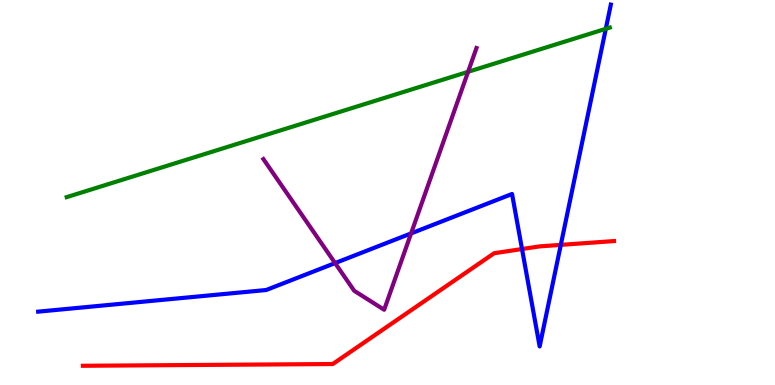[{'lines': ['blue', 'red'], 'intersections': [{'x': 6.74, 'y': 3.53}, {'x': 7.24, 'y': 3.64}]}, {'lines': ['green', 'red'], 'intersections': []}, {'lines': ['purple', 'red'], 'intersections': []}, {'lines': ['blue', 'green'], 'intersections': [{'x': 7.82, 'y': 9.25}]}, {'lines': ['blue', 'purple'], 'intersections': [{'x': 4.32, 'y': 3.17}, {'x': 5.3, 'y': 3.94}]}, {'lines': ['green', 'purple'], 'intersections': [{'x': 6.04, 'y': 8.13}]}]